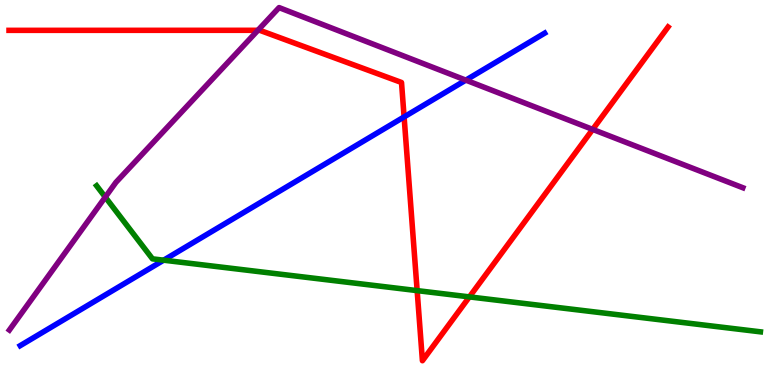[{'lines': ['blue', 'red'], 'intersections': [{'x': 5.21, 'y': 6.96}]}, {'lines': ['green', 'red'], 'intersections': [{'x': 5.38, 'y': 2.45}, {'x': 6.06, 'y': 2.29}]}, {'lines': ['purple', 'red'], 'intersections': [{'x': 3.33, 'y': 9.21}, {'x': 7.65, 'y': 6.64}]}, {'lines': ['blue', 'green'], 'intersections': [{'x': 2.11, 'y': 3.24}]}, {'lines': ['blue', 'purple'], 'intersections': [{'x': 6.01, 'y': 7.92}]}, {'lines': ['green', 'purple'], 'intersections': [{'x': 1.36, 'y': 4.88}]}]